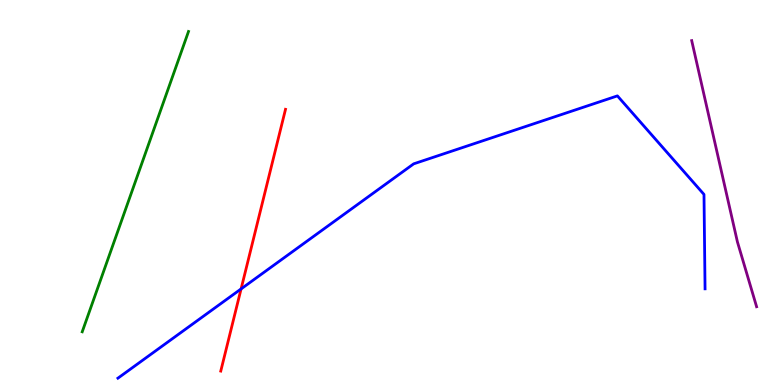[{'lines': ['blue', 'red'], 'intersections': [{'x': 3.11, 'y': 2.5}]}, {'lines': ['green', 'red'], 'intersections': []}, {'lines': ['purple', 'red'], 'intersections': []}, {'lines': ['blue', 'green'], 'intersections': []}, {'lines': ['blue', 'purple'], 'intersections': []}, {'lines': ['green', 'purple'], 'intersections': []}]